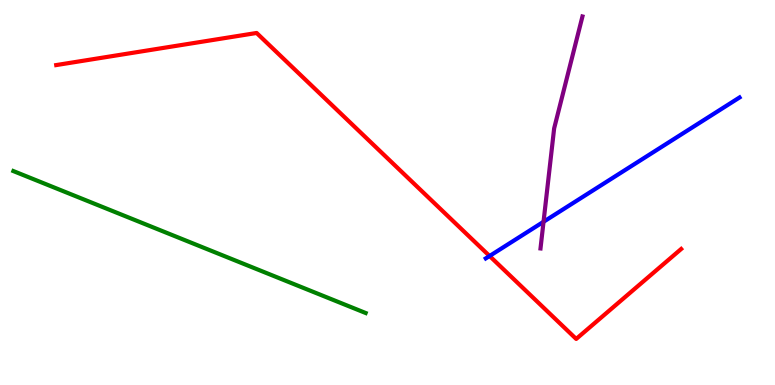[{'lines': ['blue', 'red'], 'intersections': [{'x': 6.32, 'y': 3.35}]}, {'lines': ['green', 'red'], 'intersections': []}, {'lines': ['purple', 'red'], 'intersections': []}, {'lines': ['blue', 'green'], 'intersections': []}, {'lines': ['blue', 'purple'], 'intersections': [{'x': 7.01, 'y': 4.24}]}, {'lines': ['green', 'purple'], 'intersections': []}]